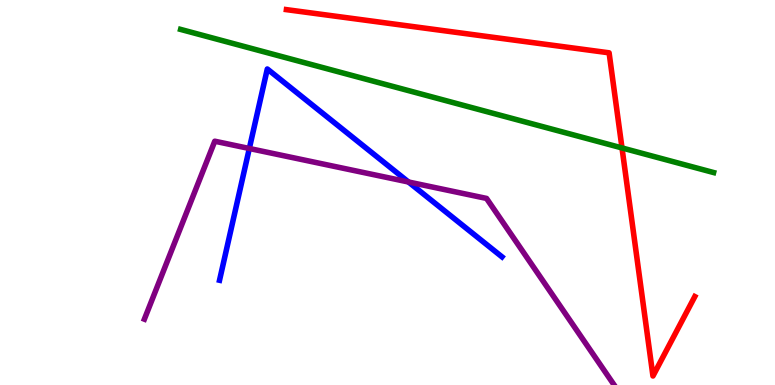[{'lines': ['blue', 'red'], 'intersections': []}, {'lines': ['green', 'red'], 'intersections': [{'x': 8.03, 'y': 6.16}]}, {'lines': ['purple', 'red'], 'intersections': []}, {'lines': ['blue', 'green'], 'intersections': []}, {'lines': ['blue', 'purple'], 'intersections': [{'x': 3.22, 'y': 6.14}, {'x': 5.27, 'y': 5.27}]}, {'lines': ['green', 'purple'], 'intersections': []}]